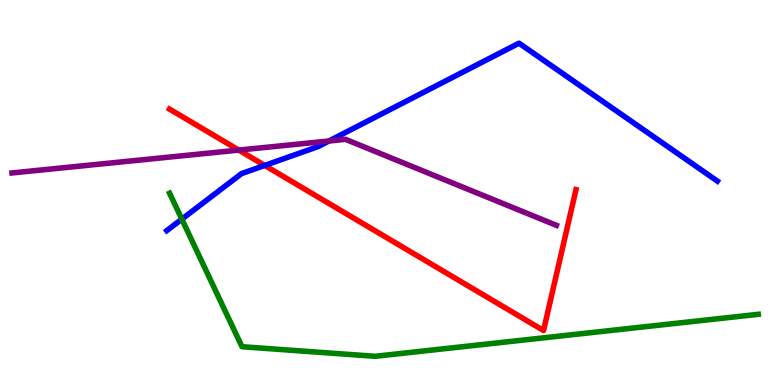[{'lines': ['blue', 'red'], 'intersections': [{'x': 3.42, 'y': 5.7}]}, {'lines': ['green', 'red'], 'intersections': []}, {'lines': ['purple', 'red'], 'intersections': [{'x': 3.08, 'y': 6.1}]}, {'lines': ['blue', 'green'], 'intersections': [{'x': 2.35, 'y': 4.31}]}, {'lines': ['blue', 'purple'], 'intersections': [{'x': 4.24, 'y': 6.34}]}, {'lines': ['green', 'purple'], 'intersections': []}]